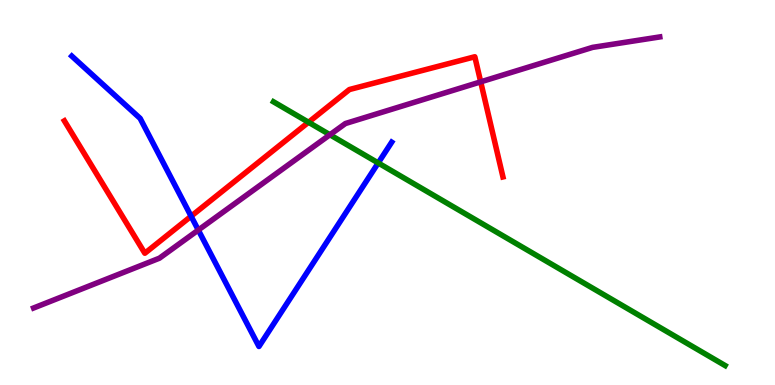[{'lines': ['blue', 'red'], 'intersections': [{'x': 2.47, 'y': 4.38}]}, {'lines': ['green', 'red'], 'intersections': [{'x': 3.98, 'y': 6.82}]}, {'lines': ['purple', 'red'], 'intersections': [{'x': 6.2, 'y': 7.87}]}, {'lines': ['blue', 'green'], 'intersections': [{'x': 4.88, 'y': 5.77}]}, {'lines': ['blue', 'purple'], 'intersections': [{'x': 2.56, 'y': 4.02}]}, {'lines': ['green', 'purple'], 'intersections': [{'x': 4.26, 'y': 6.5}]}]